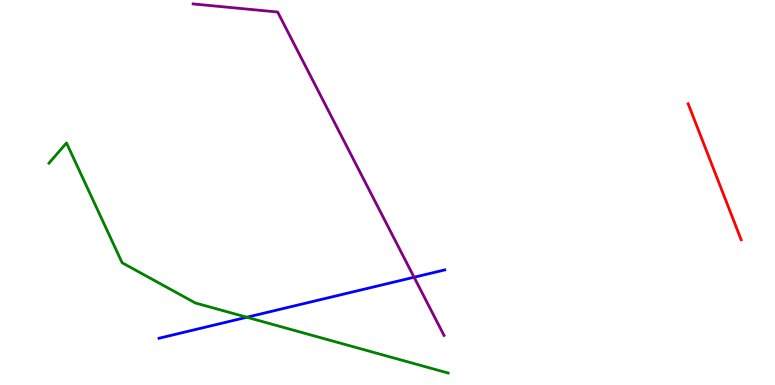[{'lines': ['blue', 'red'], 'intersections': []}, {'lines': ['green', 'red'], 'intersections': []}, {'lines': ['purple', 'red'], 'intersections': []}, {'lines': ['blue', 'green'], 'intersections': [{'x': 3.19, 'y': 1.76}]}, {'lines': ['blue', 'purple'], 'intersections': [{'x': 5.34, 'y': 2.8}]}, {'lines': ['green', 'purple'], 'intersections': []}]